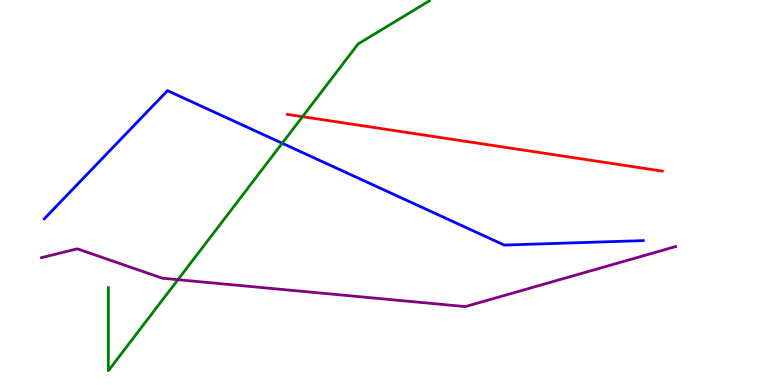[{'lines': ['blue', 'red'], 'intersections': []}, {'lines': ['green', 'red'], 'intersections': [{'x': 3.9, 'y': 6.97}]}, {'lines': ['purple', 'red'], 'intersections': []}, {'lines': ['blue', 'green'], 'intersections': [{'x': 3.64, 'y': 6.28}]}, {'lines': ['blue', 'purple'], 'intersections': []}, {'lines': ['green', 'purple'], 'intersections': [{'x': 2.3, 'y': 2.74}]}]